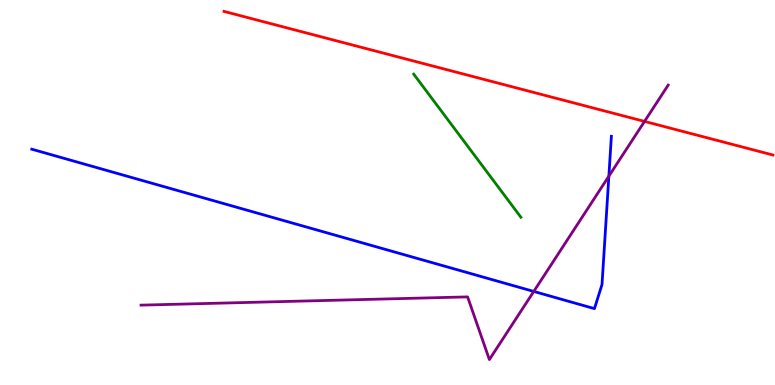[{'lines': ['blue', 'red'], 'intersections': []}, {'lines': ['green', 'red'], 'intersections': []}, {'lines': ['purple', 'red'], 'intersections': [{'x': 8.32, 'y': 6.85}]}, {'lines': ['blue', 'green'], 'intersections': []}, {'lines': ['blue', 'purple'], 'intersections': [{'x': 6.89, 'y': 2.43}, {'x': 7.86, 'y': 5.42}]}, {'lines': ['green', 'purple'], 'intersections': []}]